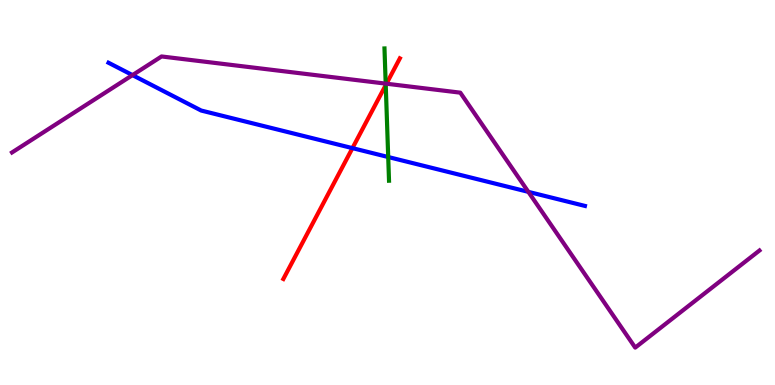[{'lines': ['blue', 'red'], 'intersections': [{'x': 4.55, 'y': 6.15}]}, {'lines': ['green', 'red'], 'intersections': [{'x': 4.98, 'y': 7.79}]}, {'lines': ['purple', 'red'], 'intersections': [{'x': 4.99, 'y': 7.83}]}, {'lines': ['blue', 'green'], 'intersections': [{'x': 5.01, 'y': 5.92}]}, {'lines': ['blue', 'purple'], 'intersections': [{'x': 1.71, 'y': 8.05}, {'x': 6.82, 'y': 5.02}]}, {'lines': ['green', 'purple'], 'intersections': [{'x': 4.98, 'y': 7.83}]}]